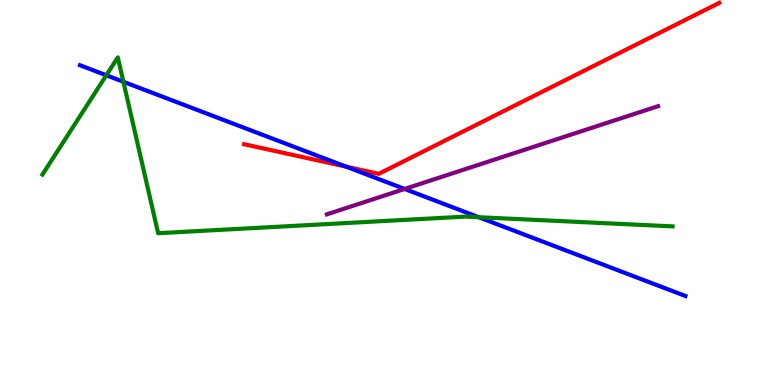[{'lines': ['blue', 'red'], 'intersections': [{'x': 4.46, 'y': 5.67}]}, {'lines': ['green', 'red'], 'intersections': []}, {'lines': ['purple', 'red'], 'intersections': []}, {'lines': ['blue', 'green'], 'intersections': [{'x': 1.37, 'y': 8.05}, {'x': 1.59, 'y': 7.88}, {'x': 6.18, 'y': 4.36}]}, {'lines': ['blue', 'purple'], 'intersections': [{'x': 5.22, 'y': 5.09}]}, {'lines': ['green', 'purple'], 'intersections': []}]